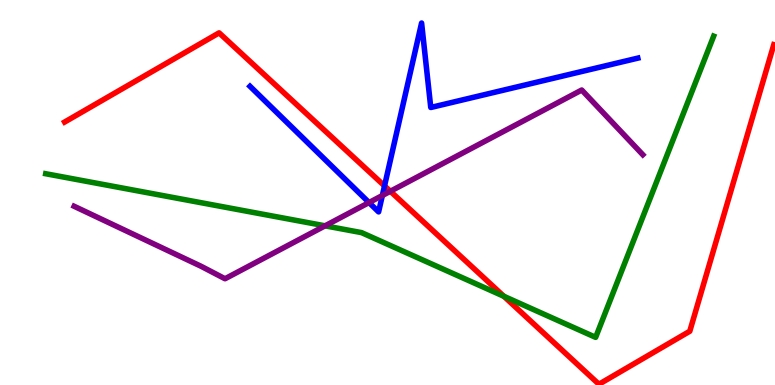[{'lines': ['blue', 'red'], 'intersections': [{'x': 4.96, 'y': 5.17}]}, {'lines': ['green', 'red'], 'intersections': [{'x': 6.5, 'y': 2.3}]}, {'lines': ['purple', 'red'], 'intersections': [{'x': 5.04, 'y': 5.03}]}, {'lines': ['blue', 'green'], 'intersections': []}, {'lines': ['blue', 'purple'], 'intersections': [{'x': 4.76, 'y': 4.74}, {'x': 4.93, 'y': 4.92}]}, {'lines': ['green', 'purple'], 'intersections': [{'x': 4.19, 'y': 4.13}]}]